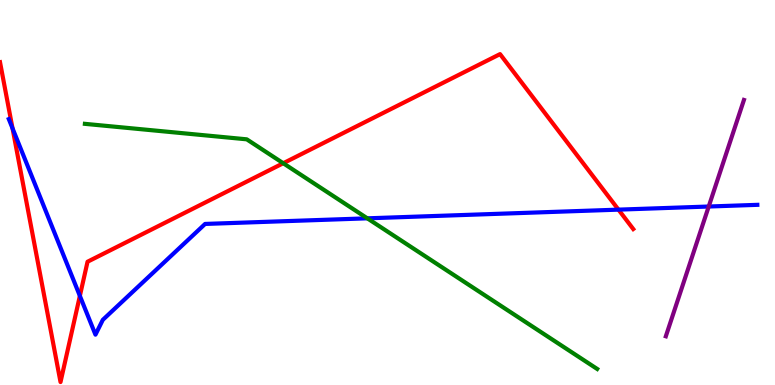[{'lines': ['blue', 'red'], 'intersections': [{'x': 0.162, 'y': 6.67}, {'x': 1.03, 'y': 2.31}, {'x': 7.98, 'y': 4.55}]}, {'lines': ['green', 'red'], 'intersections': [{'x': 3.65, 'y': 5.76}]}, {'lines': ['purple', 'red'], 'intersections': []}, {'lines': ['blue', 'green'], 'intersections': [{'x': 4.74, 'y': 4.33}]}, {'lines': ['blue', 'purple'], 'intersections': [{'x': 9.14, 'y': 4.64}]}, {'lines': ['green', 'purple'], 'intersections': []}]